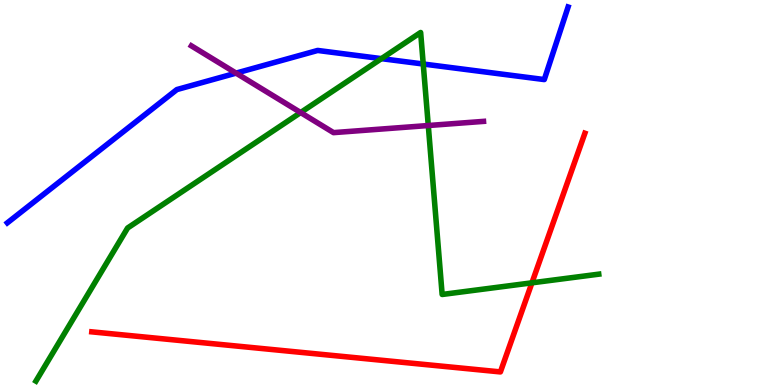[{'lines': ['blue', 'red'], 'intersections': []}, {'lines': ['green', 'red'], 'intersections': [{'x': 6.86, 'y': 2.65}]}, {'lines': ['purple', 'red'], 'intersections': []}, {'lines': ['blue', 'green'], 'intersections': [{'x': 4.92, 'y': 8.48}, {'x': 5.46, 'y': 8.34}]}, {'lines': ['blue', 'purple'], 'intersections': [{'x': 3.05, 'y': 8.1}]}, {'lines': ['green', 'purple'], 'intersections': [{'x': 3.88, 'y': 7.08}, {'x': 5.53, 'y': 6.74}]}]